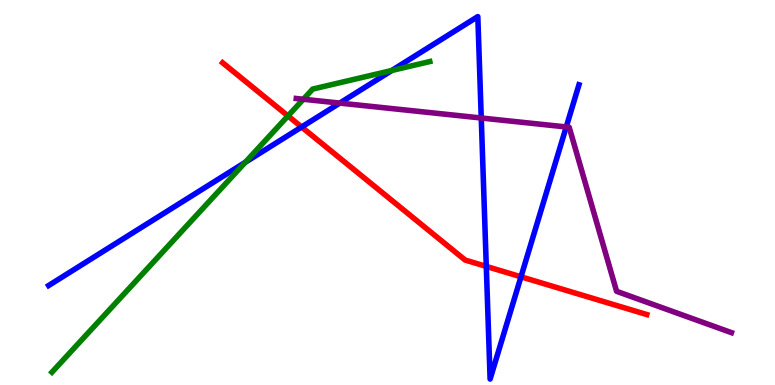[{'lines': ['blue', 'red'], 'intersections': [{'x': 3.89, 'y': 6.7}, {'x': 6.27, 'y': 3.08}, {'x': 6.72, 'y': 2.81}]}, {'lines': ['green', 'red'], 'intersections': [{'x': 3.72, 'y': 6.99}]}, {'lines': ['purple', 'red'], 'intersections': []}, {'lines': ['blue', 'green'], 'intersections': [{'x': 3.16, 'y': 5.78}, {'x': 5.06, 'y': 8.17}]}, {'lines': ['blue', 'purple'], 'intersections': [{'x': 4.38, 'y': 7.32}, {'x': 6.21, 'y': 6.94}, {'x': 7.31, 'y': 6.7}]}, {'lines': ['green', 'purple'], 'intersections': [{'x': 3.91, 'y': 7.42}]}]